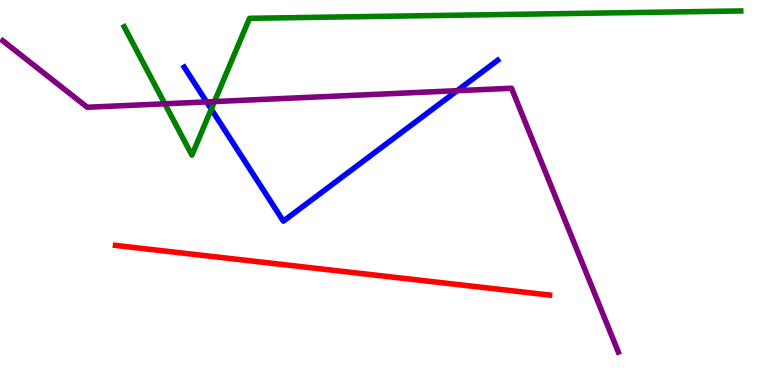[{'lines': ['blue', 'red'], 'intersections': []}, {'lines': ['green', 'red'], 'intersections': []}, {'lines': ['purple', 'red'], 'intersections': []}, {'lines': ['blue', 'green'], 'intersections': [{'x': 2.73, 'y': 7.16}]}, {'lines': ['blue', 'purple'], 'intersections': [{'x': 2.67, 'y': 7.35}, {'x': 5.9, 'y': 7.64}]}, {'lines': ['green', 'purple'], 'intersections': [{'x': 2.13, 'y': 7.3}, {'x': 2.77, 'y': 7.36}]}]